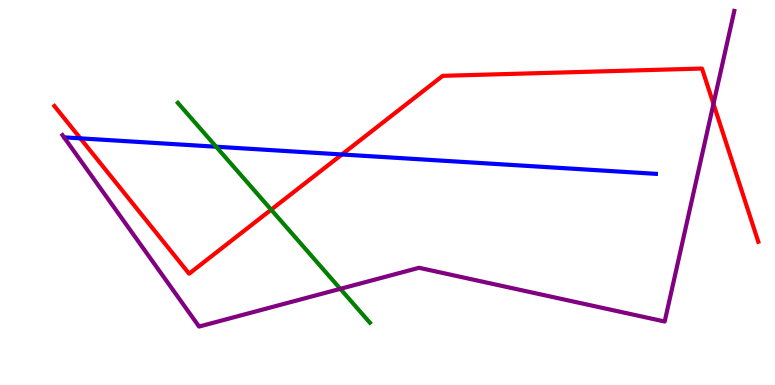[{'lines': ['blue', 'red'], 'intersections': [{'x': 1.04, 'y': 6.41}, {'x': 4.41, 'y': 5.99}]}, {'lines': ['green', 'red'], 'intersections': [{'x': 3.5, 'y': 4.55}]}, {'lines': ['purple', 'red'], 'intersections': [{'x': 9.21, 'y': 7.3}]}, {'lines': ['blue', 'green'], 'intersections': [{'x': 2.79, 'y': 6.19}]}, {'lines': ['blue', 'purple'], 'intersections': []}, {'lines': ['green', 'purple'], 'intersections': [{'x': 4.39, 'y': 2.5}]}]